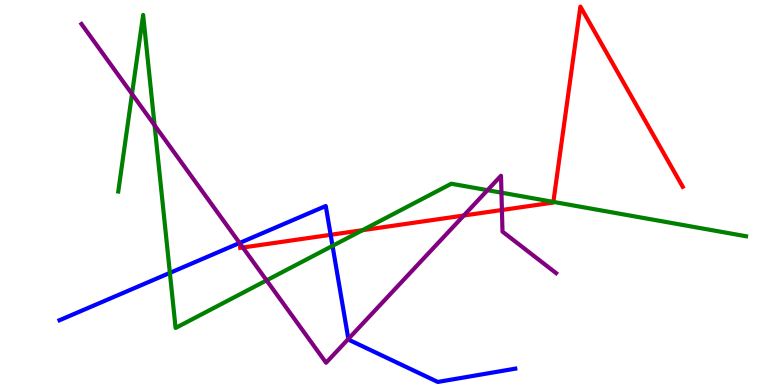[{'lines': ['blue', 'red'], 'intersections': [{'x': 4.27, 'y': 3.9}]}, {'lines': ['green', 'red'], 'intersections': [{'x': 4.68, 'y': 4.02}, {'x': 7.14, 'y': 4.76}]}, {'lines': ['purple', 'red'], 'intersections': [{'x': 3.13, 'y': 3.57}, {'x': 5.98, 'y': 4.4}, {'x': 6.48, 'y': 4.55}]}, {'lines': ['blue', 'green'], 'intersections': [{'x': 2.19, 'y': 2.91}, {'x': 4.29, 'y': 3.61}]}, {'lines': ['blue', 'purple'], 'intersections': [{'x': 3.09, 'y': 3.69}, {'x': 4.49, 'y': 1.2}]}, {'lines': ['green', 'purple'], 'intersections': [{'x': 1.7, 'y': 7.56}, {'x': 1.99, 'y': 6.75}, {'x': 3.44, 'y': 2.72}, {'x': 6.29, 'y': 5.06}, {'x': 6.47, 'y': 5.0}]}]